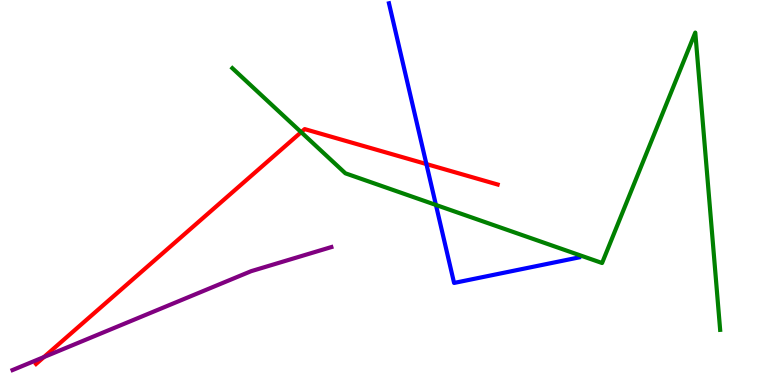[{'lines': ['blue', 'red'], 'intersections': [{'x': 5.5, 'y': 5.74}]}, {'lines': ['green', 'red'], 'intersections': [{'x': 3.89, 'y': 6.57}]}, {'lines': ['purple', 'red'], 'intersections': [{'x': 0.567, 'y': 0.726}]}, {'lines': ['blue', 'green'], 'intersections': [{'x': 5.62, 'y': 4.68}]}, {'lines': ['blue', 'purple'], 'intersections': []}, {'lines': ['green', 'purple'], 'intersections': []}]